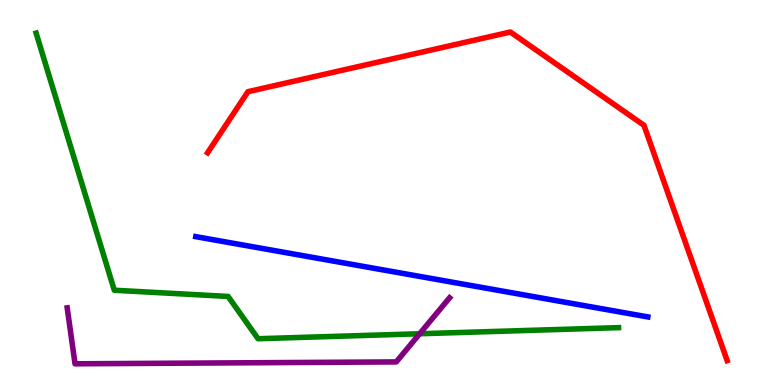[{'lines': ['blue', 'red'], 'intersections': []}, {'lines': ['green', 'red'], 'intersections': []}, {'lines': ['purple', 'red'], 'intersections': []}, {'lines': ['blue', 'green'], 'intersections': []}, {'lines': ['blue', 'purple'], 'intersections': []}, {'lines': ['green', 'purple'], 'intersections': [{'x': 5.42, 'y': 1.33}]}]